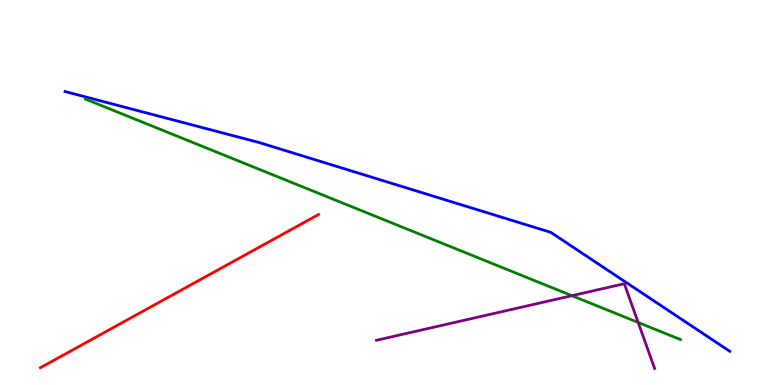[{'lines': ['blue', 'red'], 'intersections': []}, {'lines': ['green', 'red'], 'intersections': []}, {'lines': ['purple', 'red'], 'intersections': []}, {'lines': ['blue', 'green'], 'intersections': []}, {'lines': ['blue', 'purple'], 'intersections': []}, {'lines': ['green', 'purple'], 'intersections': [{'x': 7.38, 'y': 2.32}, {'x': 8.23, 'y': 1.62}]}]